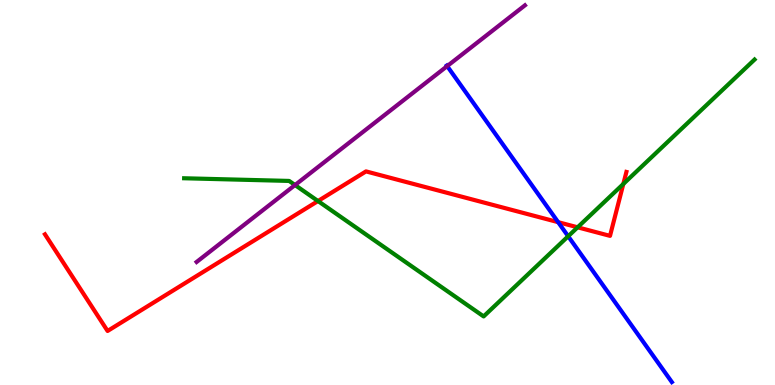[{'lines': ['blue', 'red'], 'intersections': [{'x': 7.2, 'y': 4.23}]}, {'lines': ['green', 'red'], 'intersections': [{'x': 4.1, 'y': 4.78}, {'x': 7.45, 'y': 4.1}, {'x': 8.04, 'y': 5.22}]}, {'lines': ['purple', 'red'], 'intersections': []}, {'lines': ['blue', 'green'], 'intersections': [{'x': 7.33, 'y': 3.86}]}, {'lines': ['blue', 'purple'], 'intersections': [{'x': 5.77, 'y': 8.28}]}, {'lines': ['green', 'purple'], 'intersections': [{'x': 3.81, 'y': 5.19}]}]